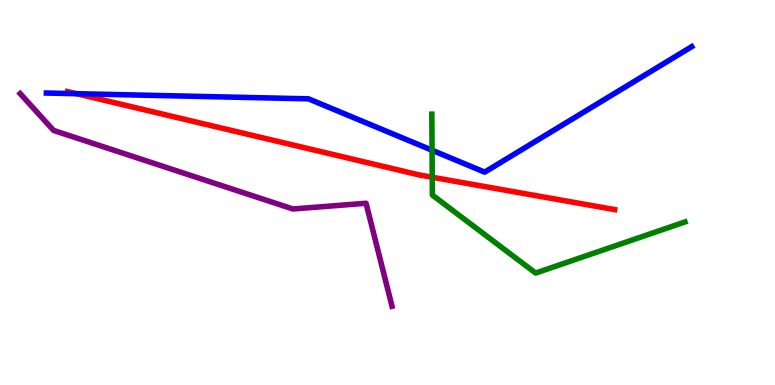[{'lines': ['blue', 'red'], 'intersections': [{'x': 0.987, 'y': 7.57}]}, {'lines': ['green', 'red'], 'intersections': [{'x': 5.58, 'y': 5.4}]}, {'lines': ['purple', 'red'], 'intersections': []}, {'lines': ['blue', 'green'], 'intersections': [{'x': 5.57, 'y': 6.1}]}, {'lines': ['blue', 'purple'], 'intersections': []}, {'lines': ['green', 'purple'], 'intersections': []}]